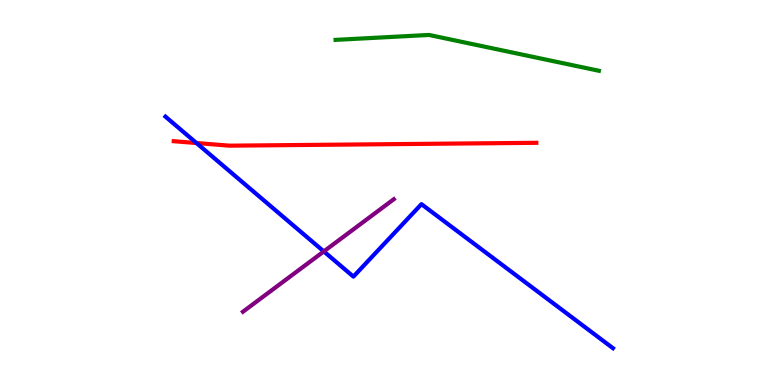[{'lines': ['blue', 'red'], 'intersections': [{'x': 2.54, 'y': 6.28}]}, {'lines': ['green', 'red'], 'intersections': []}, {'lines': ['purple', 'red'], 'intersections': []}, {'lines': ['blue', 'green'], 'intersections': []}, {'lines': ['blue', 'purple'], 'intersections': [{'x': 4.18, 'y': 3.47}]}, {'lines': ['green', 'purple'], 'intersections': []}]